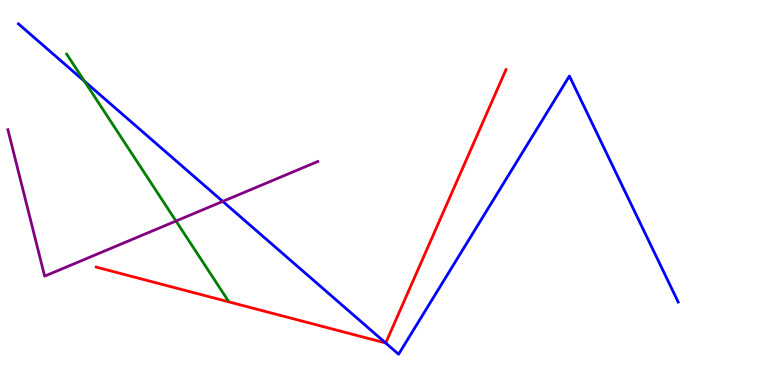[{'lines': ['blue', 'red'], 'intersections': [{'x': 4.98, 'y': 1.09}]}, {'lines': ['green', 'red'], 'intersections': []}, {'lines': ['purple', 'red'], 'intersections': []}, {'lines': ['blue', 'green'], 'intersections': [{'x': 1.09, 'y': 7.89}]}, {'lines': ['blue', 'purple'], 'intersections': [{'x': 2.87, 'y': 4.77}]}, {'lines': ['green', 'purple'], 'intersections': [{'x': 2.27, 'y': 4.26}]}]